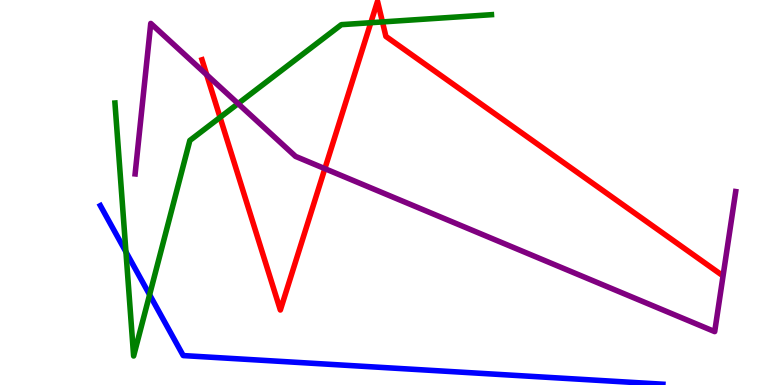[{'lines': ['blue', 'red'], 'intersections': []}, {'lines': ['green', 'red'], 'intersections': [{'x': 2.84, 'y': 6.95}, {'x': 4.78, 'y': 9.41}, {'x': 4.93, 'y': 9.43}]}, {'lines': ['purple', 'red'], 'intersections': [{'x': 2.67, 'y': 8.06}, {'x': 4.19, 'y': 5.62}]}, {'lines': ['blue', 'green'], 'intersections': [{'x': 1.62, 'y': 3.46}, {'x': 1.93, 'y': 2.34}]}, {'lines': ['blue', 'purple'], 'intersections': []}, {'lines': ['green', 'purple'], 'intersections': [{'x': 3.07, 'y': 7.31}]}]